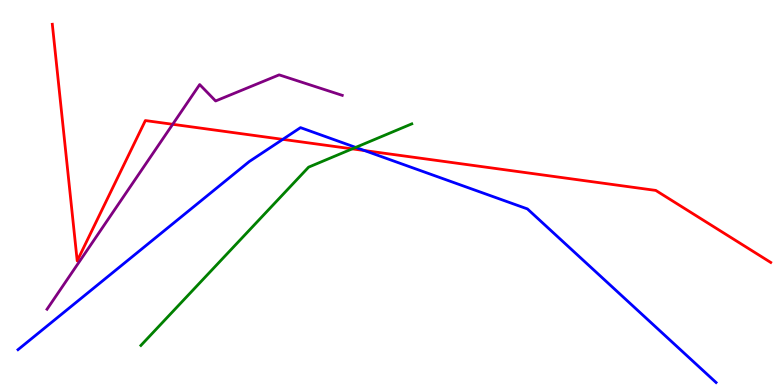[{'lines': ['blue', 'red'], 'intersections': [{'x': 3.65, 'y': 6.38}, {'x': 4.7, 'y': 6.09}]}, {'lines': ['green', 'red'], 'intersections': [{'x': 4.54, 'y': 6.13}]}, {'lines': ['purple', 'red'], 'intersections': [{'x': 2.23, 'y': 6.77}]}, {'lines': ['blue', 'green'], 'intersections': [{'x': 4.59, 'y': 6.17}]}, {'lines': ['blue', 'purple'], 'intersections': []}, {'lines': ['green', 'purple'], 'intersections': []}]